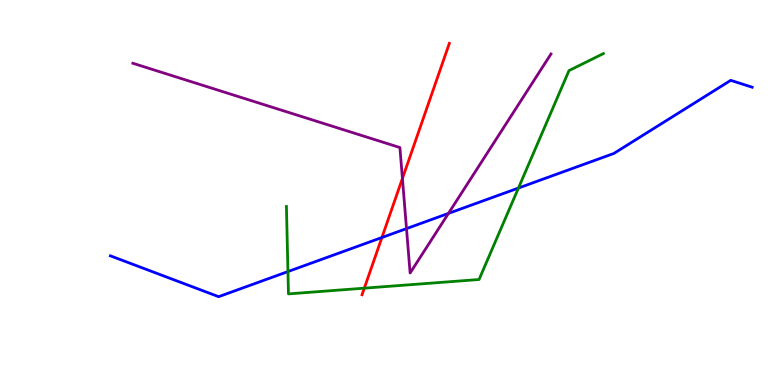[{'lines': ['blue', 'red'], 'intersections': [{'x': 4.93, 'y': 3.83}]}, {'lines': ['green', 'red'], 'intersections': [{'x': 4.7, 'y': 2.51}]}, {'lines': ['purple', 'red'], 'intersections': [{'x': 5.19, 'y': 5.36}]}, {'lines': ['blue', 'green'], 'intersections': [{'x': 3.72, 'y': 2.95}, {'x': 6.69, 'y': 5.12}]}, {'lines': ['blue', 'purple'], 'intersections': [{'x': 5.25, 'y': 4.06}, {'x': 5.79, 'y': 4.46}]}, {'lines': ['green', 'purple'], 'intersections': []}]